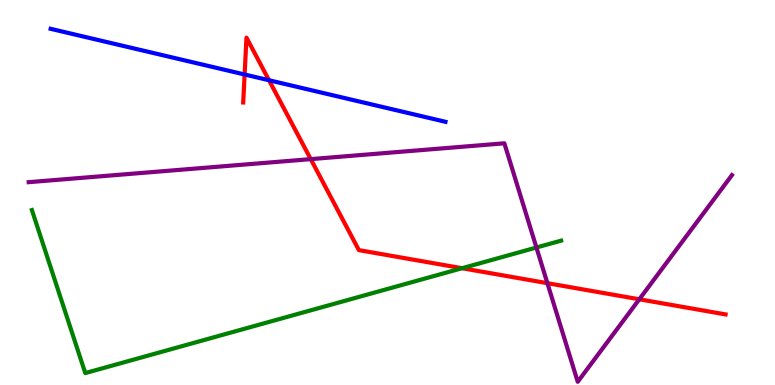[{'lines': ['blue', 'red'], 'intersections': [{'x': 3.16, 'y': 8.06}, {'x': 3.47, 'y': 7.92}]}, {'lines': ['green', 'red'], 'intersections': [{'x': 5.96, 'y': 3.03}]}, {'lines': ['purple', 'red'], 'intersections': [{'x': 4.01, 'y': 5.87}, {'x': 7.06, 'y': 2.64}, {'x': 8.25, 'y': 2.23}]}, {'lines': ['blue', 'green'], 'intersections': []}, {'lines': ['blue', 'purple'], 'intersections': []}, {'lines': ['green', 'purple'], 'intersections': [{'x': 6.92, 'y': 3.57}]}]